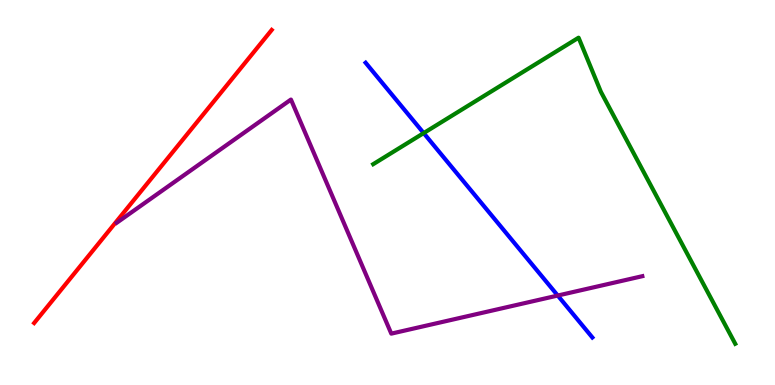[{'lines': ['blue', 'red'], 'intersections': []}, {'lines': ['green', 'red'], 'intersections': []}, {'lines': ['purple', 'red'], 'intersections': []}, {'lines': ['blue', 'green'], 'intersections': [{'x': 5.47, 'y': 6.54}]}, {'lines': ['blue', 'purple'], 'intersections': [{'x': 7.2, 'y': 2.32}]}, {'lines': ['green', 'purple'], 'intersections': []}]